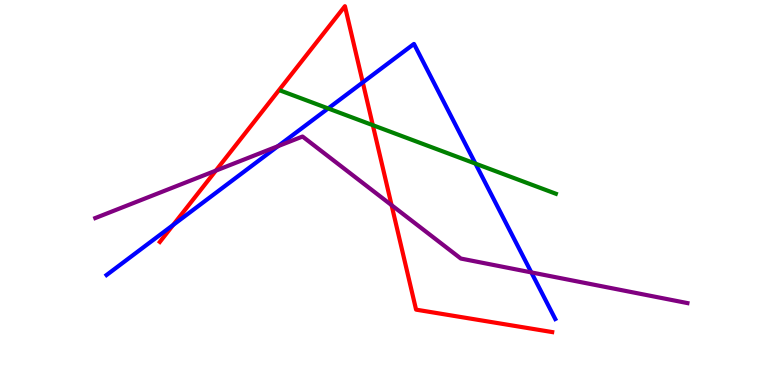[{'lines': ['blue', 'red'], 'intersections': [{'x': 2.23, 'y': 4.16}, {'x': 4.68, 'y': 7.86}]}, {'lines': ['green', 'red'], 'intersections': [{'x': 4.81, 'y': 6.75}]}, {'lines': ['purple', 'red'], 'intersections': [{'x': 2.78, 'y': 5.57}, {'x': 5.05, 'y': 4.67}]}, {'lines': ['blue', 'green'], 'intersections': [{'x': 4.23, 'y': 7.18}, {'x': 6.13, 'y': 5.75}]}, {'lines': ['blue', 'purple'], 'intersections': [{'x': 3.59, 'y': 6.2}, {'x': 6.86, 'y': 2.92}]}, {'lines': ['green', 'purple'], 'intersections': []}]